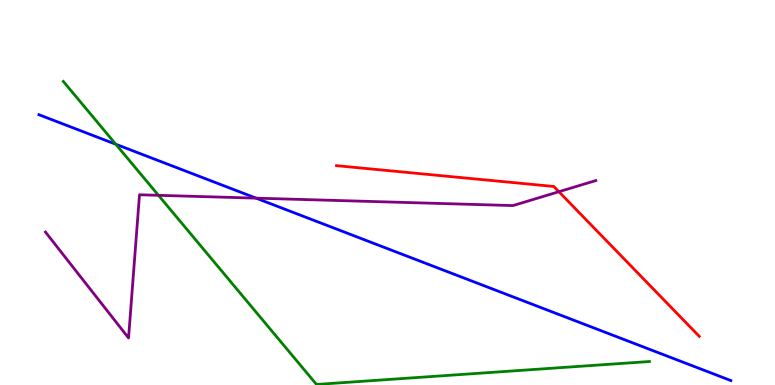[{'lines': ['blue', 'red'], 'intersections': []}, {'lines': ['green', 'red'], 'intersections': []}, {'lines': ['purple', 'red'], 'intersections': [{'x': 7.21, 'y': 5.02}]}, {'lines': ['blue', 'green'], 'intersections': [{'x': 1.49, 'y': 6.25}]}, {'lines': ['blue', 'purple'], 'intersections': [{'x': 3.3, 'y': 4.85}]}, {'lines': ['green', 'purple'], 'intersections': [{'x': 2.04, 'y': 4.93}]}]